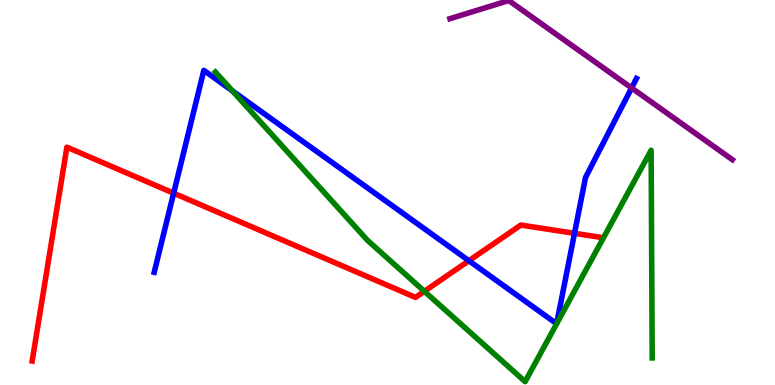[{'lines': ['blue', 'red'], 'intersections': [{'x': 2.24, 'y': 4.98}, {'x': 6.05, 'y': 3.23}, {'x': 7.41, 'y': 3.94}]}, {'lines': ['green', 'red'], 'intersections': [{'x': 5.48, 'y': 2.43}]}, {'lines': ['purple', 'red'], 'intersections': []}, {'lines': ['blue', 'green'], 'intersections': [{'x': 3.0, 'y': 7.64}]}, {'lines': ['blue', 'purple'], 'intersections': [{'x': 8.15, 'y': 7.72}]}, {'lines': ['green', 'purple'], 'intersections': []}]